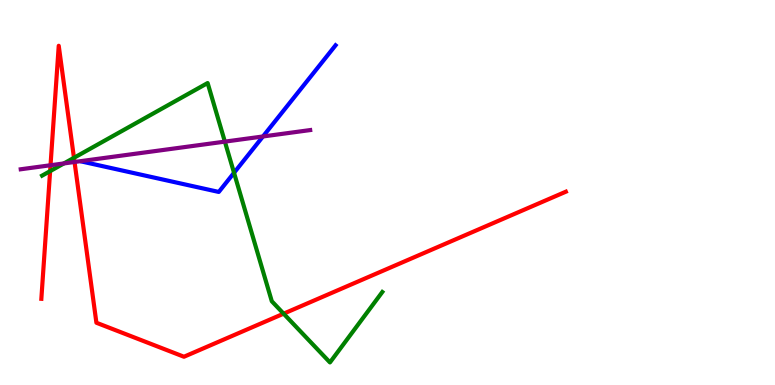[{'lines': ['blue', 'red'], 'intersections': []}, {'lines': ['green', 'red'], 'intersections': [{'x': 0.647, 'y': 5.55}, {'x': 0.954, 'y': 5.9}, {'x': 3.66, 'y': 1.85}]}, {'lines': ['purple', 'red'], 'intersections': [{'x': 0.652, 'y': 5.71}, {'x': 0.962, 'y': 5.79}]}, {'lines': ['blue', 'green'], 'intersections': [{'x': 3.02, 'y': 5.51}]}, {'lines': ['blue', 'purple'], 'intersections': [{'x': 3.39, 'y': 6.46}]}, {'lines': ['green', 'purple'], 'intersections': [{'x': 0.825, 'y': 5.76}, {'x': 2.9, 'y': 6.32}]}]